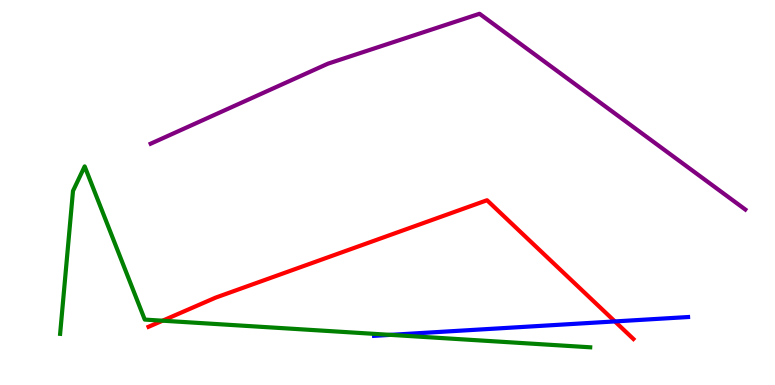[{'lines': ['blue', 'red'], 'intersections': [{'x': 7.93, 'y': 1.65}]}, {'lines': ['green', 'red'], 'intersections': [{'x': 2.1, 'y': 1.67}]}, {'lines': ['purple', 'red'], 'intersections': []}, {'lines': ['blue', 'green'], 'intersections': [{'x': 5.04, 'y': 1.3}]}, {'lines': ['blue', 'purple'], 'intersections': []}, {'lines': ['green', 'purple'], 'intersections': []}]